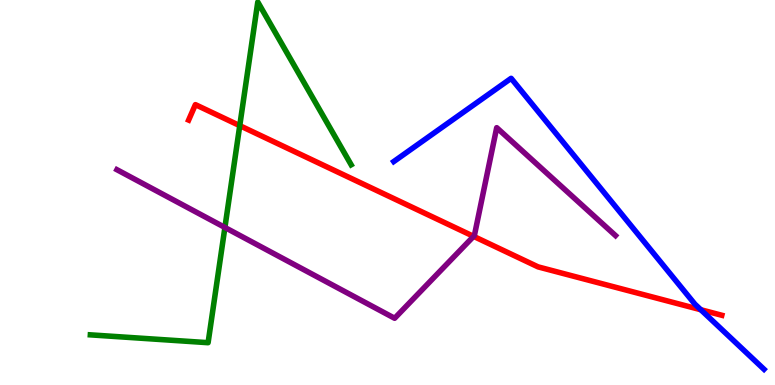[{'lines': ['blue', 'red'], 'intersections': [{'x': 9.04, 'y': 1.95}]}, {'lines': ['green', 'red'], 'intersections': [{'x': 3.09, 'y': 6.74}]}, {'lines': ['purple', 'red'], 'intersections': [{'x': 6.11, 'y': 3.86}]}, {'lines': ['blue', 'green'], 'intersections': []}, {'lines': ['blue', 'purple'], 'intersections': []}, {'lines': ['green', 'purple'], 'intersections': [{'x': 2.9, 'y': 4.09}]}]